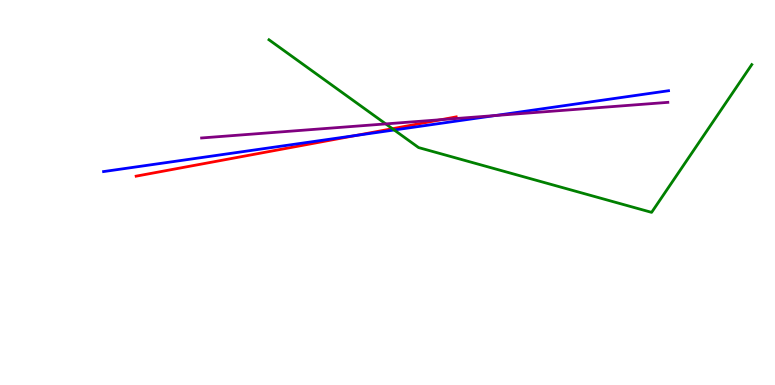[{'lines': ['blue', 'red'], 'intersections': [{'x': 4.59, 'y': 6.48}]}, {'lines': ['green', 'red'], 'intersections': [{'x': 5.06, 'y': 6.66}]}, {'lines': ['purple', 'red'], 'intersections': [{'x': 5.69, 'y': 6.89}]}, {'lines': ['blue', 'green'], 'intersections': [{'x': 5.09, 'y': 6.62}]}, {'lines': ['blue', 'purple'], 'intersections': [{'x': 6.39, 'y': 7.0}]}, {'lines': ['green', 'purple'], 'intersections': [{'x': 4.98, 'y': 6.78}]}]